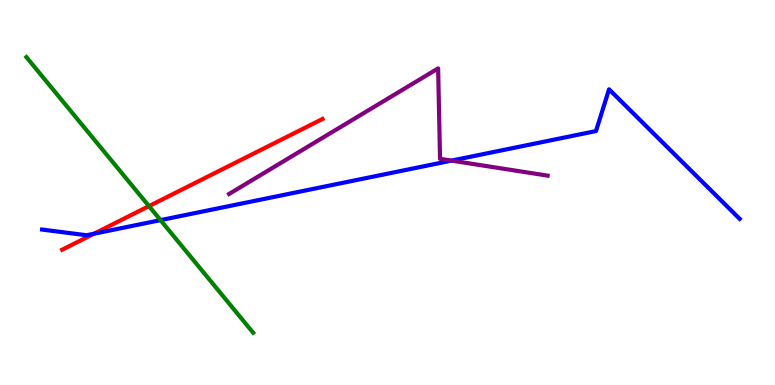[{'lines': ['blue', 'red'], 'intersections': [{'x': 1.21, 'y': 3.93}]}, {'lines': ['green', 'red'], 'intersections': [{'x': 1.92, 'y': 4.65}]}, {'lines': ['purple', 'red'], 'intersections': []}, {'lines': ['blue', 'green'], 'intersections': [{'x': 2.07, 'y': 4.28}]}, {'lines': ['blue', 'purple'], 'intersections': [{'x': 5.83, 'y': 5.83}]}, {'lines': ['green', 'purple'], 'intersections': []}]